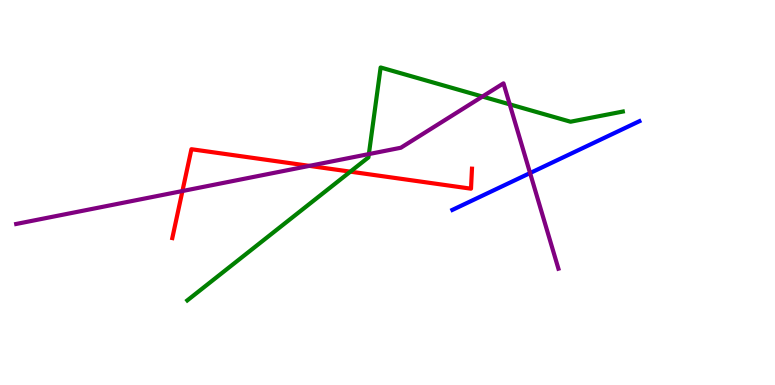[{'lines': ['blue', 'red'], 'intersections': []}, {'lines': ['green', 'red'], 'intersections': [{'x': 4.52, 'y': 5.54}]}, {'lines': ['purple', 'red'], 'intersections': [{'x': 2.35, 'y': 5.04}, {'x': 3.99, 'y': 5.69}]}, {'lines': ['blue', 'green'], 'intersections': []}, {'lines': ['blue', 'purple'], 'intersections': [{'x': 6.84, 'y': 5.51}]}, {'lines': ['green', 'purple'], 'intersections': [{'x': 4.76, 'y': 6.0}, {'x': 6.22, 'y': 7.49}, {'x': 6.58, 'y': 7.29}]}]